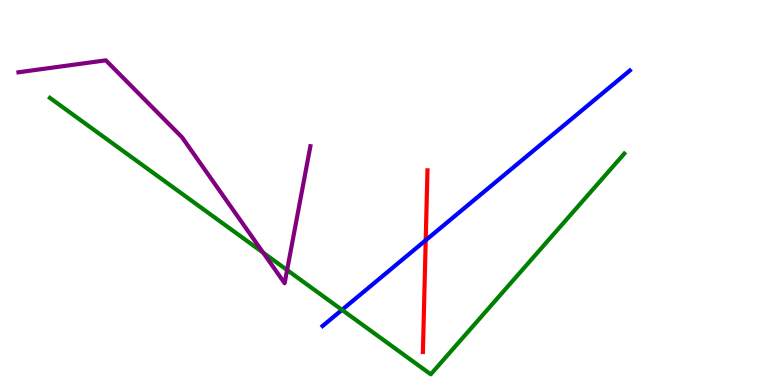[{'lines': ['blue', 'red'], 'intersections': [{'x': 5.49, 'y': 3.76}]}, {'lines': ['green', 'red'], 'intersections': []}, {'lines': ['purple', 'red'], 'intersections': []}, {'lines': ['blue', 'green'], 'intersections': [{'x': 4.41, 'y': 1.95}]}, {'lines': ['blue', 'purple'], 'intersections': []}, {'lines': ['green', 'purple'], 'intersections': [{'x': 3.4, 'y': 3.44}, {'x': 3.7, 'y': 2.99}]}]